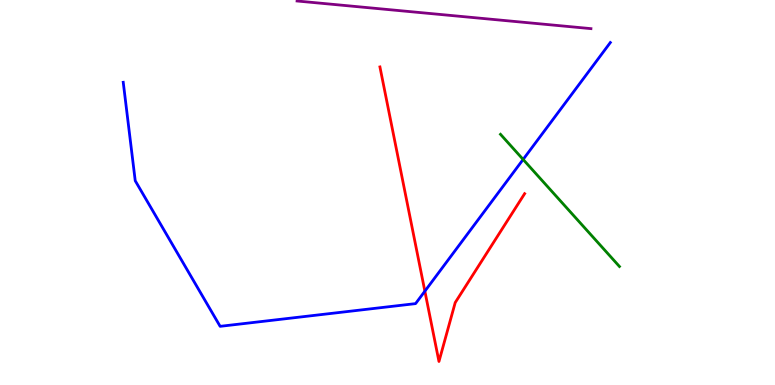[{'lines': ['blue', 'red'], 'intersections': [{'x': 5.48, 'y': 2.44}]}, {'lines': ['green', 'red'], 'intersections': []}, {'lines': ['purple', 'red'], 'intersections': []}, {'lines': ['blue', 'green'], 'intersections': [{'x': 6.75, 'y': 5.86}]}, {'lines': ['blue', 'purple'], 'intersections': []}, {'lines': ['green', 'purple'], 'intersections': []}]